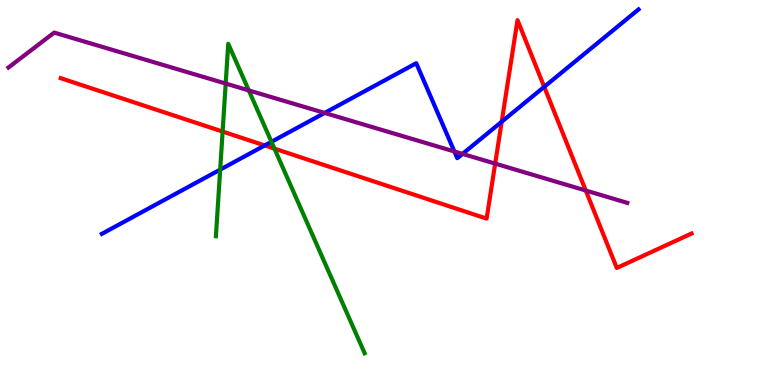[{'lines': ['blue', 'red'], 'intersections': [{'x': 3.42, 'y': 6.22}, {'x': 6.47, 'y': 6.84}, {'x': 7.02, 'y': 7.74}]}, {'lines': ['green', 'red'], 'intersections': [{'x': 2.87, 'y': 6.58}, {'x': 3.54, 'y': 6.14}]}, {'lines': ['purple', 'red'], 'intersections': [{'x': 6.39, 'y': 5.75}, {'x': 7.56, 'y': 5.05}]}, {'lines': ['blue', 'green'], 'intersections': [{'x': 2.84, 'y': 5.59}, {'x': 3.5, 'y': 6.32}]}, {'lines': ['blue', 'purple'], 'intersections': [{'x': 4.19, 'y': 7.07}, {'x': 5.86, 'y': 6.07}, {'x': 5.97, 'y': 6.0}]}, {'lines': ['green', 'purple'], 'intersections': [{'x': 2.91, 'y': 7.83}, {'x': 3.21, 'y': 7.65}]}]